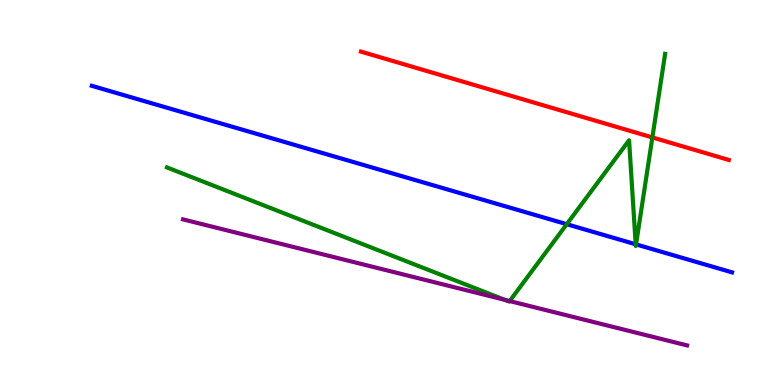[{'lines': ['blue', 'red'], 'intersections': []}, {'lines': ['green', 'red'], 'intersections': [{'x': 8.42, 'y': 6.43}]}, {'lines': ['purple', 'red'], 'intersections': []}, {'lines': ['blue', 'green'], 'intersections': [{'x': 7.31, 'y': 4.18}, {'x': 8.2, 'y': 3.66}, {'x': 8.21, 'y': 3.65}]}, {'lines': ['blue', 'purple'], 'intersections': []}, {'lines': ['green', 'purple'], 'intersections': [{'x': 6.51, 'y': 2.21}, {'x': 6.58, 'y': 2.18}]}]